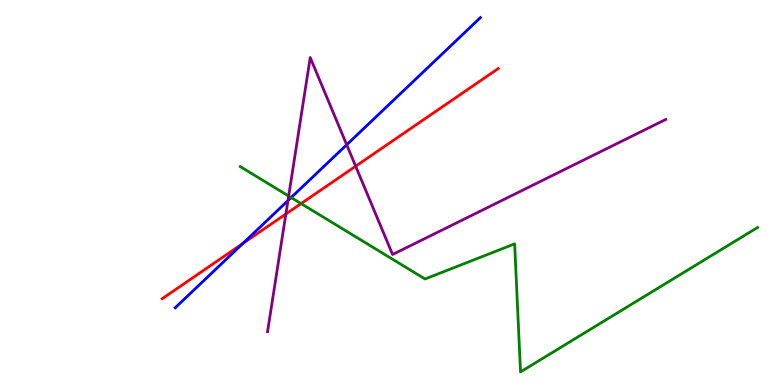[{'lines': ['blue', 'red'], 'intersections': [{'x': 3.13, 'y': 3.68}]}, {'lines': ['green', 'red'], 'intersections': [{'x': 3.88, 'y': 4.71}]}, {'lines': ['purple', 'red'], 'intersections': [{'x': 3.69, 'y': 4.44}, {'x': 4.59, 'y': 5.68}]}, {'lines': ['blue', 'green'], 'intersections': [{'x': 3.76, 'y': 4.87}]}, {'lines': ['blue', 'purple'], 'intersections': [{'x': 3.72, 'y': 4.79}, {'x': 4.47, 'y': 6.24}]}, {'lines': ['green', 'purple'], 'intersections': [{'x': 3.72, 'y': 4.91}]}]